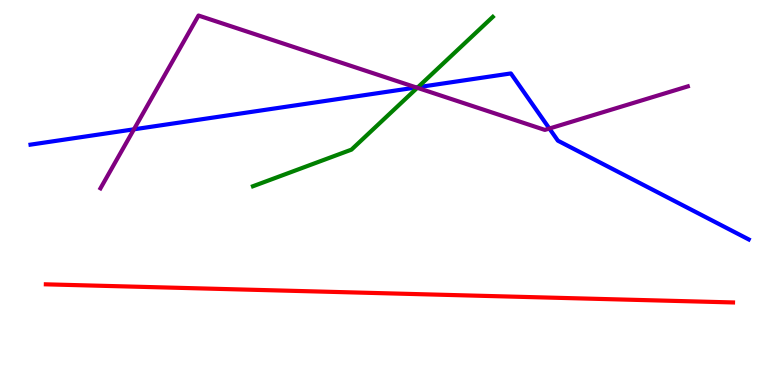[{'lines': ['blue', 'red'], 'intersections': []}, {'lines': ['green', 'red'], 'intersections': []}, {'lines': ['purple', 'red'], 'intersections': []}, {'lines': ['blue', 'green'], 'intersections': [{'x': 5.39, 'y': 7.73}]}, {'lines': ['blue', 'purple'], 'intersections': [{'x': 1.73, 'y': 6.64}, {'x': 5.37, 'y': 7.73}, {'x': 7.09, 'y': 6.66}]}, {'lines': ['green', 'purple'], 'intersections': [{'x': 5.38, 'y': 7.72}]}]